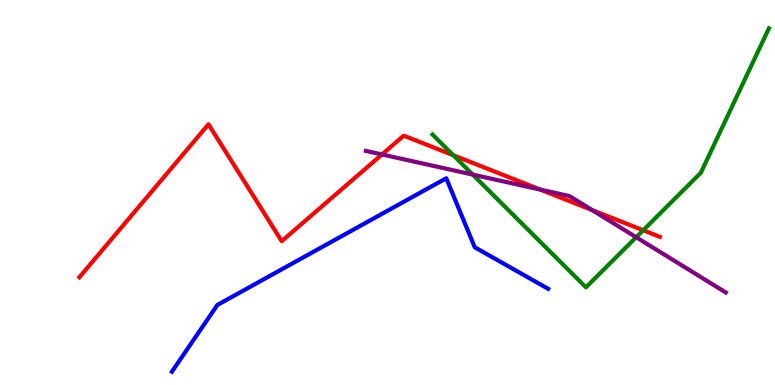[{'lines': ['blue', 'red'], 'intersections': []}, {'lines': ['green', 'red'], 'intersections': [{'x': 5.85, 'y': 5.97}, {'x': 8.3, 'y': 4.02}]}, {'lines': ['purple', 'red'], 'intersections': [{'x': 4.93, 'y': 5.99}, {'x': 6.97, 'y': 5.08}, {'x': 7.64, 'y': 4.54}]}, {'lines': ['blue', 'green'], 'intersections': []}, {'lines': ['blue', 'purple'], 'intersections': []}, {'lines': ['green', 'purple'], 'intersections': [{'x': 6.1, 'y': 5.46}, {'x': 8.21, 'y': 3.84}]}]